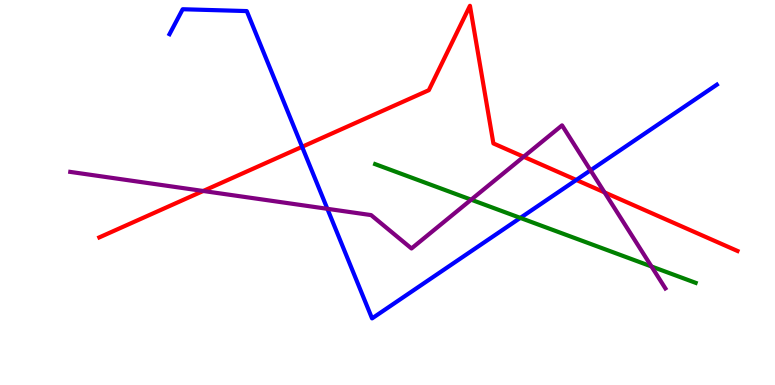[{'lines': ['blue', 'red'], 'intersections': [{'x': 3.9, 'y': 6.19}, {'x': 7.44, 'y': 5.33}]}, {'lines': ['green', 'red'], 'intersections': []}, {'lines': ['purple', 'red'], 'intersections': [{'x': 2.62, 'y': 5.04}, {'x': 6.76, 'y': 5.93}, {'x': 7.8, 'y': 5.0}]}, {'lines': ['blue', 'green'], 'intersections': [{'x': 6.71, 'y': 4.34}]}, {'lines': ['blue', 'purple'], 'intersections': [{'x': 4.22, 'y': 4.58}, {'x': 7.62, 'y': 5.58}]}, {'lines': ['green', 'purple'], 'intersections': [{'x': 6.08, 'y': 4.81}, {'x': 8.41, 'y': 3.08}]}]